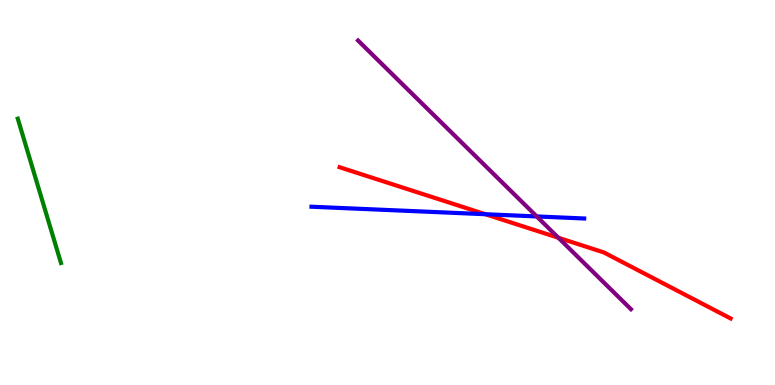[{'lines': ['blue', 'red'], 'intersections': [{'x': 6.26, 'y': 4.44}]}, {'lines': ['green', 'red'], 'intersections': []}, {'lines': ['purple', 'red'], 'intersections': [{'x': 7.21, 'y': 3.82}]}, {'lines': ['blue', 'green'], 'intersections': []}, {'lines': ['blue', 'purple'], 'intersections': [{'x': 6.93, 'y': 4.38}]}, {'lines': ['green', 'purple'], 'intersections': []}]